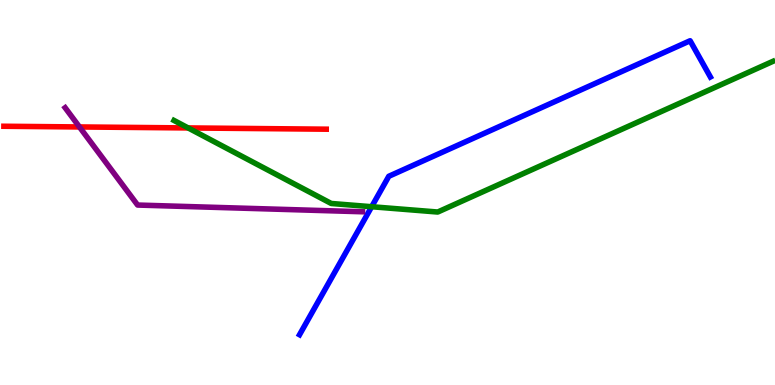[{'lines': ['blue', 'red'], 'intersections': []}, {'lines': ['green', 'red'], 'intersections': [{'x': 2.43, 'y': 6.68}]}, {'lines': ['purple', 'red'], 'intersections': [{'x': 1.03, 'y': 6.7}]}, {'lines': ['blue', 'green'], 'intersections': [{'x': 4.8, 'y': 4.63}]}, {'lines': ['blue', 'purple'], 'intersections': []}, {'lines': ['green', 'purple'], 'intersections': []}]